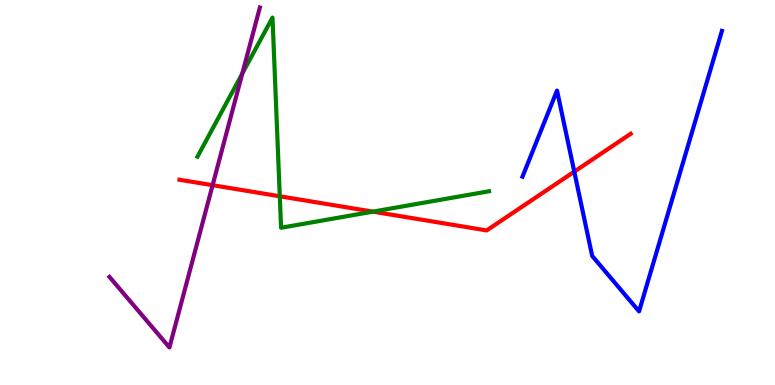[{'lines': ['blue', 'red'], 'intersections': [{'x': 7.41, 'y': 5.54}]}, {'lines': ['green', 'red'], 'intersections': [{'x': 3.61, 'y': 4.9}, {'x': 4.81, 'y': 4.5}]}, {'lines': ['purple', 'red'], 'intersections': [{'x': 2.74, 'y': 5.19}]}, {'lines': ['blue', 'green'], 'intersections': []}, {'lines': ['blue', 'purple'], 'intersections': []}, {'lines': ['green', 'purple'], 'intersections': [{'x': 3.13, 'y': 8.09}]}]